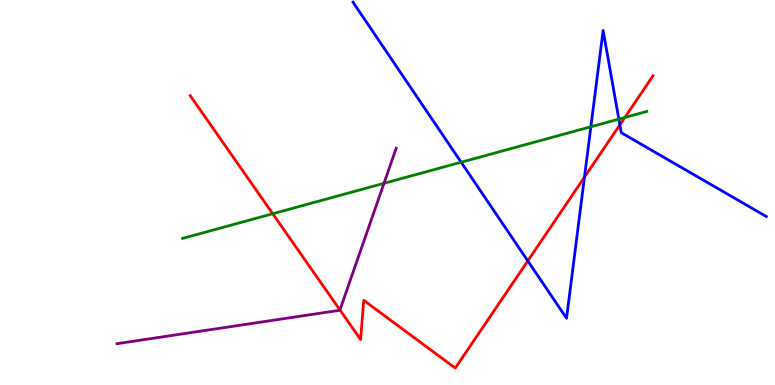[{'lines': ['blue', 'red'], 'intersections': [{'x': 6.81, 'y': 3.22}, {'x': 7.54, 'y': 5.4}, {'x': 8.0, 'y': 6.76}]}, {'lines': ['green', 'red'], 'intersections': [{'x': 3.52, 'y': 4.45}, {'x': 8.06, 'y': 6.95}]}, {'lines': ['purple', 'red'], 'intersections': [{'x': 4.39, 'y': 1.95}]}, {'lines': ['blue', 'green'], 'intersections': [{'x': 5.95, 'y': 5.79}, {'x': 7.62, 'y': 6.71}, {'x': 7.99, 'y': 6.91}]}, {'lines': ['blue', 'purple'], 'intersections': []}, {'lines': ['green', 'purple'], 'intersections': [{'x': 4.95, 'y': 5.24}]}]